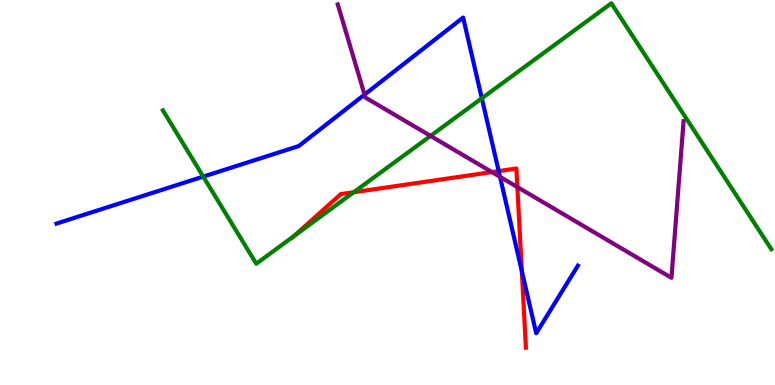[{'lines': ['blue', 'red'], 'intersections': [{'x': 6.43, 'y': 5.56}, {'x': 6.73, 'y': 2.96}]}, {'lines': ['green', 'red'], 'intersections': [{'x': 3.79, 'y': 3.86}, {'x': 4.56, 'y': 5.01}]}, {'lines': ['purple', 'red'], 'intersections': [{'x': 6.35, 'y': 5.53}, {'x': 6.68, 'y': 5.14}]}, {'lines': ['blue', 'green'], 'intersections': [{'x': 2.62, 'y': 5.41}, {'x': 6.22, 'y': 7.45}]}, {'lines': ['blue', 'purple'], 'intersections': [{'x': 4.7, 'y': 7.54}, {'x': 6.45, 'y': 5.41}]}, {'lines': ['green', 'purple'], 'intersections': [{'x': 5.56, 'y': 6.47}]}]